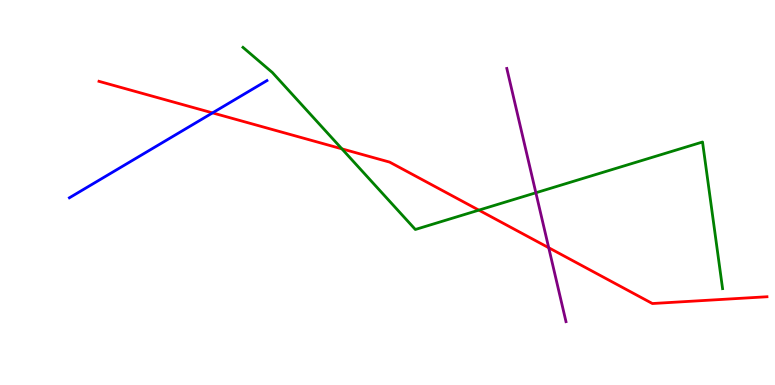[{'lines': ['blue', 'red'], 'intersections': [{'x': 2.74, 'y': 7.07}]}, {'lines': ['green', 'red'], 'intersections': [{'x': 4.41, 'y': 6.13}, {'x': 6.18, 'y': 4.54}]}, {'lines': ['purple', 'red'], 'intersections': [{'x': 7.08, 'y': 3.57}]}, {'lines': ['blue', 'green'], 'intersections': []}, {'lines': ['blue', 'purple'], 'intersections': []}, {'lines': ['green', 'purple'], 'intersections': [{'x': 6.91, 'y': 4.99}]}]